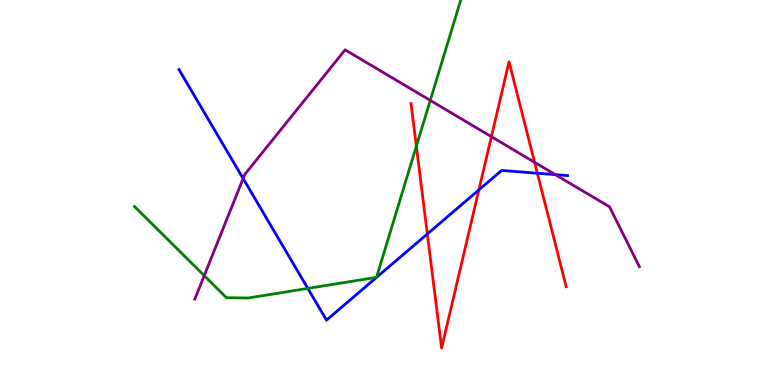[{'lines': ['blue', 'red'], 'intersections': [{'x': 5.51, 'y': 3.92}, {'x': 6.18, 'y': 5.07}, {'x': 6.93, 'y': 5.5}]}, {'lines': ['green', 'red'], 'intersections': [{'x': 5.37, 'y': 6.2}]}, {'lines': ['purple', 'red'], 'intersections': [{'x': 6.34, 'y': 6.45}, {'x': 6.9, 'y': 5.78}]}, {'lines': ['blue', 'green'], 'intersections': [{'x': 3.97, 'y': 2.51}]}, {'lines': ['blue', 'purple'], 'intersections': [{'x': 3.14, 'y': 5.36}, {'x': 7.17, 'y': 5.46}]}, {'lines': ['green', 'purple'], 'intersections': [{'x': 2.64, 'y': 2.84}, {'x': 5.55, 'y': 7.39}]}]